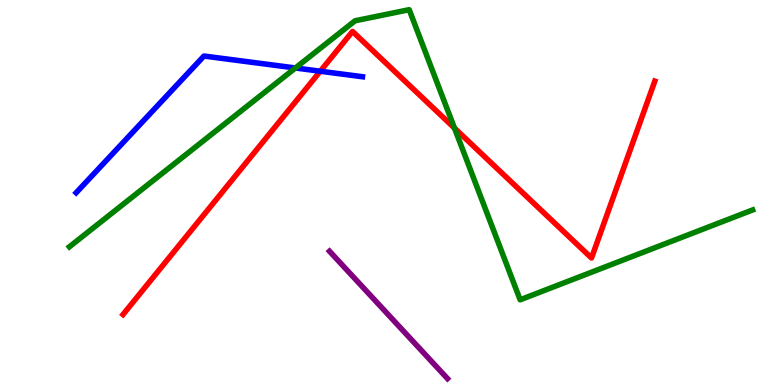[{'lines': ['blue', 'red'], 'intersections': [{'x': 4.13, 'y': 8.15}]}, {'lines': ['green', 'red'], 'intersections': [{'x': 5.86, 'y': 6.67}]}, {'lines': ['purple', 'red'], 'intersections': []}, {'lines': ['blue', 'green'], 'intersections': [{'x': 3.81, 'y': 8.23}]}, {'lines': ['blue', 'purple'], 'intersections': []}, {'lines': ['green', 'purple'], 'intersections': []}]